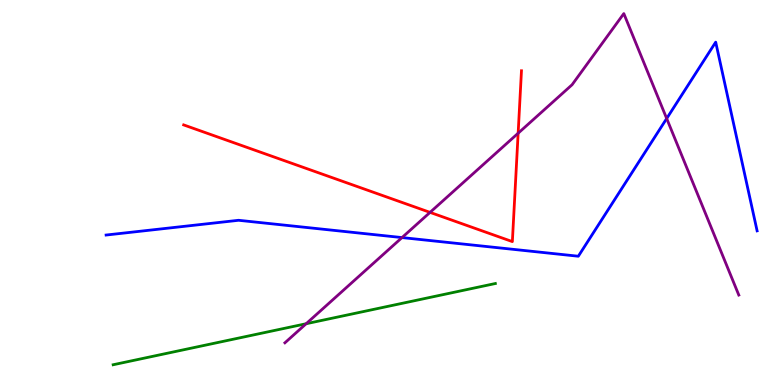[{'lines': ['blue', 'red'], 'intersections': []}, {'lines': ['green', 'red'], 'intersections': []}, {'lines': ['purple', 'red'], 'intersections': [{'x': 5.55, 'y': 4.48}, {'x': 6.69, 'y': 6.54}]}, {'lines': ['blue', 'green'], 'intersections': []}, {'lines': ['blue', 'purple'], 'intersections': [{'x': 5.19, 'y': 3.83}, {'x': 8.6, 'y': 6.92}]}, {'lines': ['green', 'purple'], 'intersections': [{'x': 3.95, 'y': 1.59}]}]